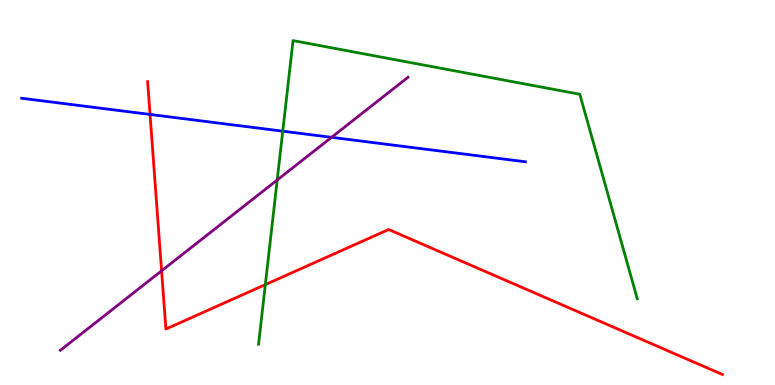[{'lines': ['blue', 'red'], 'intersections': [{'x': 1.94, 'y': 7.03}]}, {'lines': ['green', 'red'], 'intersections': [{'x': 3.42, 'y': 2.61}]}, {'lines': ['purple', 'red'], 'intersections': [{'x': 2.09, 'y': 2.97}]}, {'lines': ['blue', 'green'], 'intersections': [{'x': 3.65, 'y': 6.59}]}, {'lines': ['blue', 'purple'], 'intersections': [{'x': 4.28, 'y': 6.43}]}, {'lines': ['green', 'purple'], 'intersections': [{'x': 3.58, 'y': 5.32}]}]